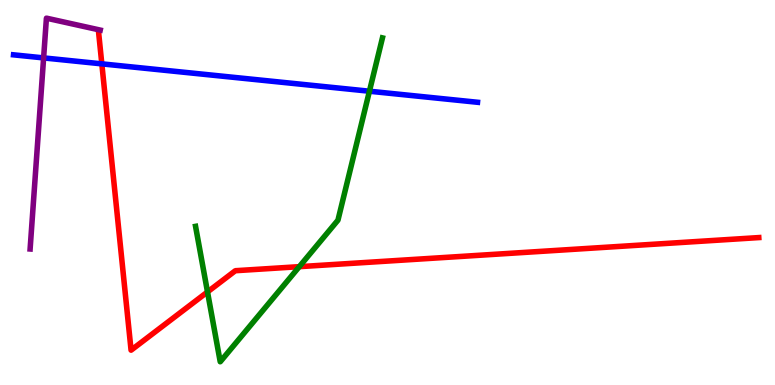[{'lines': ['blue', 'red'], 'intersections': [{'x': 1.31, 'y': 8.34}]}, {'lines': ['green', 'red'], 'intersections': [{'x': 2.68, 'y': 2.42}, {'x': 3.86, 'y': 3.07}]}, {'lines': ['purple', 'red'], 'intersections': []}, {'lines': ['blue', 'green'], 'intersections': [{'x': 4.77, 'y': 7.63}]}, {'lines': ['blue', 'purple'], 'intersections': [{'x': 0.563, 'y': 8.5}]}, {'lines': ['green', 'purple'], 'intersections': []}]